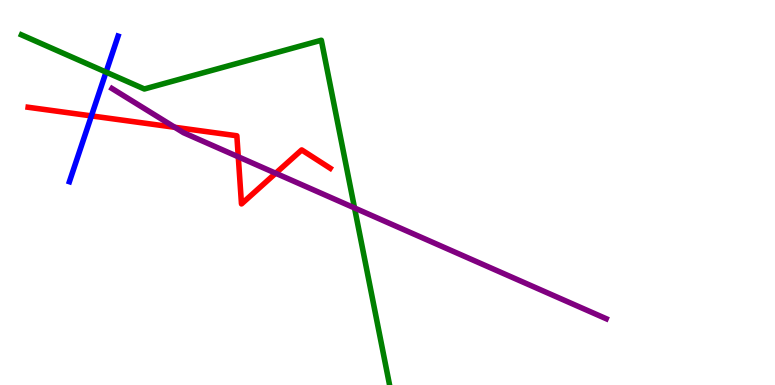[{'lines': ['blue', 'red'], 'intersections': [{'x': 1.18, 'y': 6.99}]}, {'lines': ['green', 'red'], 'intersections': []}, {'lines': ['purple', 'red'], 'intersections': [{'x': 2.26, 'y': 6.69}, {'x': 3.07, 'y': 5.93}, {'x': 3.56, 'y': 5.5}]}, {'lines': ['blue', 'green'], 'intersections': [{'x': 1.37, 'y': 8.13}]}, {'lines': ['blue', 'purple'], 'intersections': []}, {'lines': ['green', 'purple'], 'intersections': [{'x': 4.57, 'y': 4.6}]}]